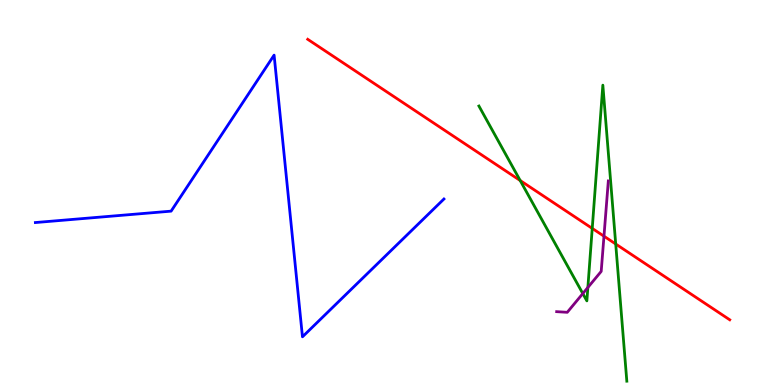[{'lines': ['blue', 'red'], 'intersections': []}, {'lines': ['green', 'red'], 'intersections': [{'x': 6.71, 'y': 5.31}, {'x': 7.64, 'y': 4.07}, {'x': 7.94, 'y': 3.66}]}, {'lines': ['purple', 'red'], 'intersections': [{'x': 7.79, 'y': 3.86}]}, {'lines': ['blue', 'green'], 'intersections': []}, {'lines': ['blue', 'purple'], 'intersections': []}, {'lines': ['green', 'purple'], 'intersections': [{'x': 7.52, 'y': 2.38}, {'x': 7.59, 'y': 2.53}]}]